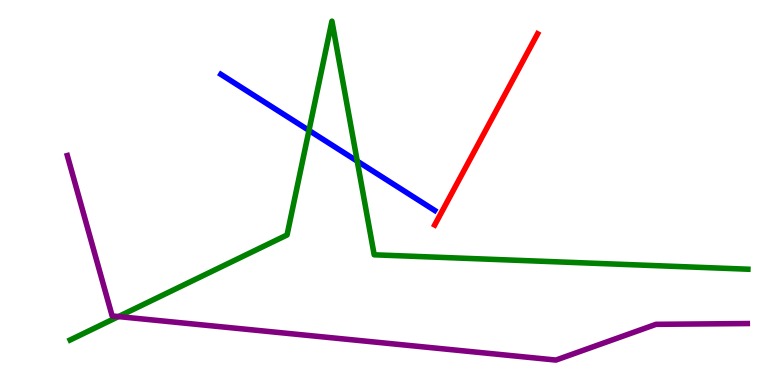[{'lines': ['blue', 'red'], 'intersections': []}, {'lines': ['green', 'red'], 'intersections': []}, {'lines': ['purple', 'red'], 'intersections': []}, {'lines': ['blue', 'green'], 'intersections': [{'x': 3.99, 'y': 6.61}, {'x': 4.61, 'y': 5.81}]}, {'lines': ['blue', 'purple'], 'intersections': []}, {'lines': ['green', 'purple'], 'intersections': [{'x': 1.53, 'y': 1.78}]}]